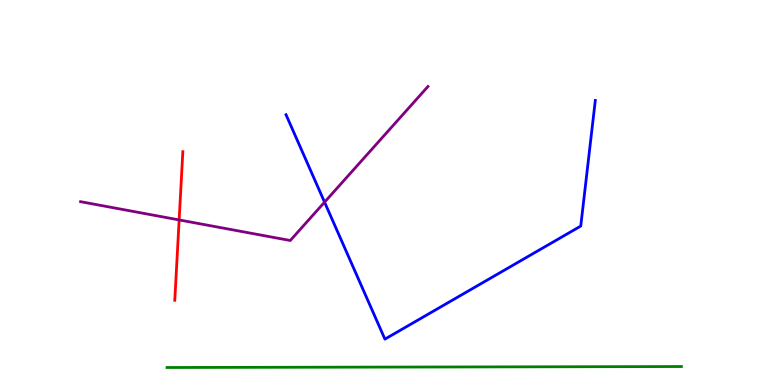[{'lines': ['blue', 'red'], 'intersections': []}, {'lines': ['green', 'red'], 'intersections': []}, {'lines': ['purple', 'red'], 'intersections': [{'x': 2.31, 'y': 4.29}]}, {'lines': ['blue', 'green'], 'intersections': []}, {'lines': ['blue', 'purple'], 'intersections': [{'x': 4.19, 'y': 4.75}]}, {'lines': ['green', 'purple'], 'intersections': []}]